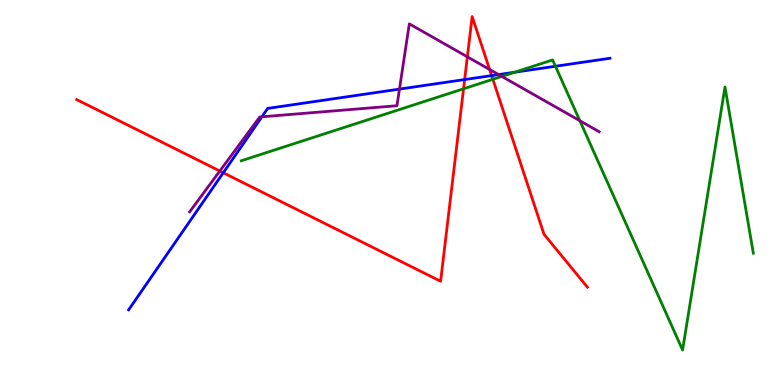[{'lines': ['blue', 'red'], 'intersections': [{'x': 2.88, 'y': 5.51}, {'x': 6.0, 'y': 7.93}, {'x': 6.34, 'y': 8.04}]}, {'lines': ['green', 'red'], 'intersections': [{'x': 5.98, 'y': 7.69}, {'x': 6.36, 'y': 7.94}]}, {'lines': ['purple', 'red'], 'intersections': [{'x': 2.84, 'y': 5.56}, {'x': 6.03, 'y': 8.52}, {'x': 6.32, 'y': 8.2}]}, {'lines': ['blue', 'green'], 'intersections': [{'x': 6.64, 'y': 8.12}, {'x': 7.17, 'y': 8.28}]}, {'lines': ['blue', 'purple'], 'intersections': [{'x': 3.38, 'y': 6.97}, {'x': 5.15, 'y': 7.69}, {'x': 6.43, 'y': 8.06}]}, {'lines': ['green', 'purple'], 'intersections': [{'x': 6.47, 'y': 8.02}, {'x': 7.48, 'y': 6.86}]}]